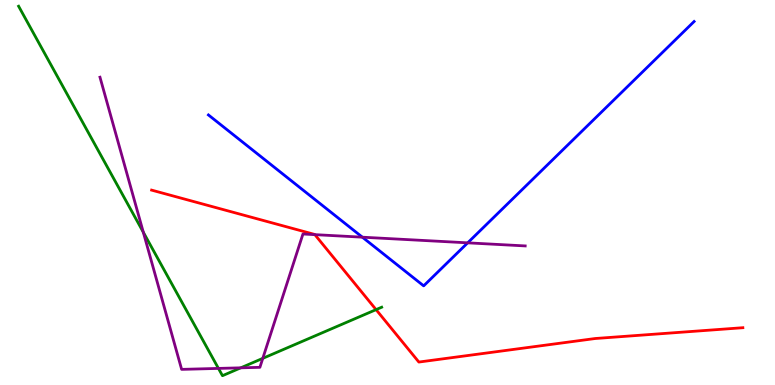[{'lines': ['blue', 'red'], 'intersections': []}, {'lines': ['green', 'red'], 'intersections': [{'x': 4.85, 'y': 1.96}]}, {'lines': ['purple', 'red'], 'intersections': [{'x': 4.06, 'y': 3.91}]}, {'lines': ['blue', 'green'], 'intersections': []}, {'lines': ['blue', 'purple'], 'intersections': [{'x': 4.68, 'y': 3.84}, {'x': 6.03, 'y': 3.69}]}, {'lines': ['green', 'purple'], 'intersections': [{'x': 1.85, 'y': 3.97}, {'x': 2.82, 'y': 0.431}, {'x': 3.11, 'y': 0.446}, {'x': 3.39, 'y': 0.692}]}]